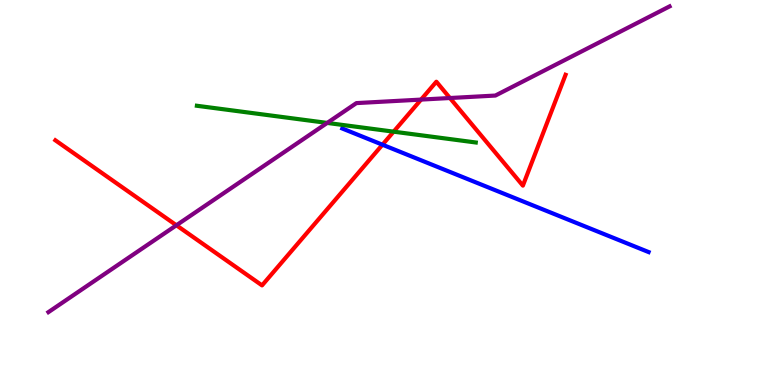[{'lines': ['blue', 'red'], 'intersections': [{'x': 4.93, 'y': 6.24}]}, {'lines': ['green', 'red'], 'intersections': [{'x': 5.08, 'y': 6.58}]}, {'lines': ['purple', 'red'], 'intersections': [{'x': 2.28, 'y': 4.15}, {'x': 5.43, 'y': 7.41}, {'x': 5.81, 'y': 7.45}]}, {'lines': ['blue', 'green'], 'intersections': []}, {'lines': ['blue', 'purple'], 'intersections': []}, {'lines': ['green', 'purple'], 'intersections': [{'x': 4.22, 'y': 6.81}]}]